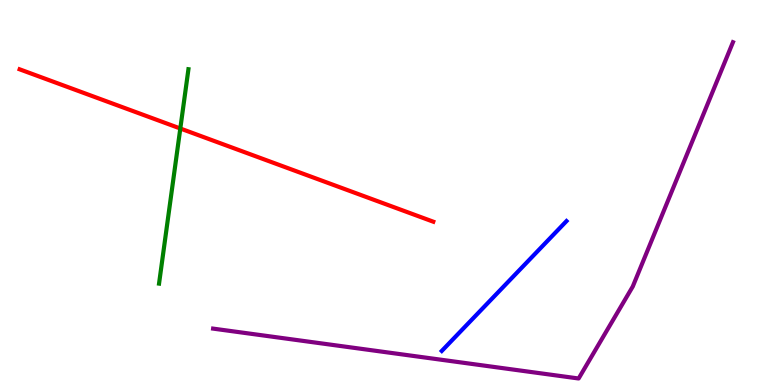[{'lines': ['blue', 'red'], 'intersections': []}, {'lines': ['green', 'red'], 'intersections': [{'x': 2.33, 'y': 6.66}]}, {'lines': ['purple', 'red'], 'intersections': []}, {'lines': ['blue', 'green'], 'intersections': []}, {'lines': ['blue', 'purple'], 'intersections': []}, {'lines': ['green', 'purple'], 'intersections': []}]